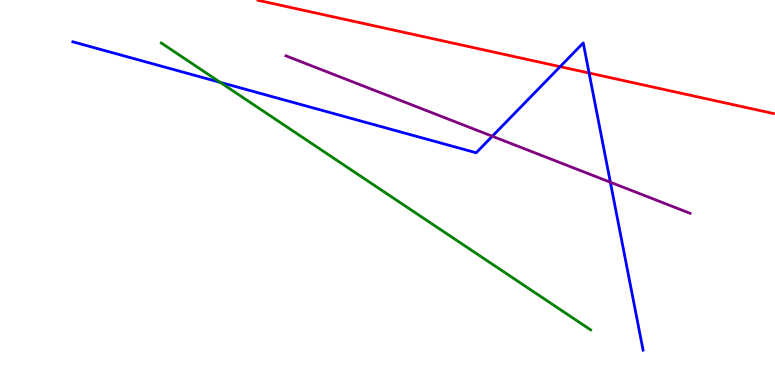[{'lines': ['blue', 'red'], 'intersections': [{'x': 7.23, 'y': 8.27}, {'x': 7.6, 'y': 8.1}]}, {'lines': ['green', 'red'], 'intersections': []}, {'lines': ['purple', 'red'], 'intersections': []}, {'lines': ['blue', 'green'], 'intersections': [{'x': 2.84, 'y': 7.86}]}, {'lines': ['blue', 'purple'], 'intersections': [{'x': 6.35, 'y': 6.46}, {'x': 7.88, 'y': 5.27}]}, {'lines': ['green', 'purple'], 'intersections': []}]